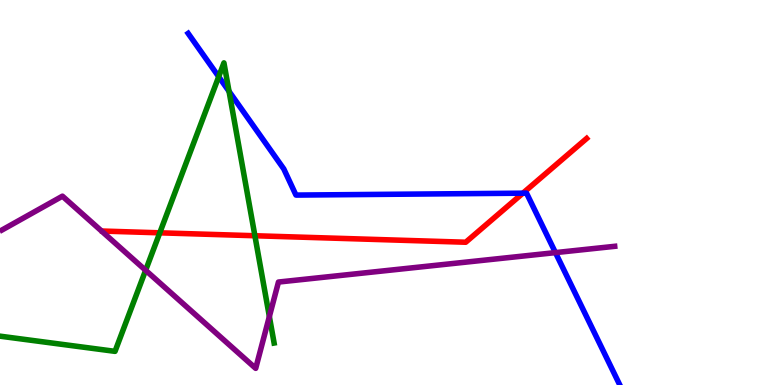[{'lines': ['blue', 'red'], 'intersections': [{'x': 6.75, 'y': 4.98}]}, {'lines': ['green', 'red'], 'intersections': [{'x': 2.06, 'y': 3.95}, {'x': 3.29, 'y': 3.88}]}, {'lines': ['purple', 'red'], 'intersections': []}, {'lines': ['blue', 'green'], 'intersections': [{'x': 2.82, 'y': 8.01}, {'x': 2.96, 'y': 7.63}]}, {'lines': ['blue', 'purple'], 'intersections': [{'x': 7.17, 'y': 3.44}]}, {'lines': ['green', 'purple'], 'intersections': [{'x': 1.88, 'y': 2.98}, {'x': 3.48, 'y': 1.78}]}]